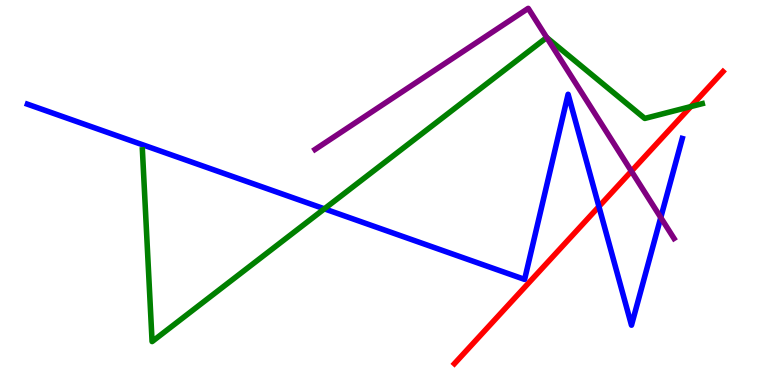[{'lines': ['blue', 'red'], 'intersections': [{'x': 7.73, 'y': 4.64}]}, {'lines': ['green', 'red'], 'intersections': [{'x': 8.91, 'y': 7.23}]}, {'lines': ['purple', 'red'], 'intersections': [{'x': 8.15, 'y': 5.55}]}, {'lines': ['blue', 'green'], 'intersections': [{'x': 4.19, 'y': 4.58}]}, {'lines': ['blue', 'purple'], 'intersections': [{'x': 8.53, 'y': 4.35}]}, {'lines': ['green', 'purple'], 'intersections': [{'x': 7.05, 'y': 9.03}]}]